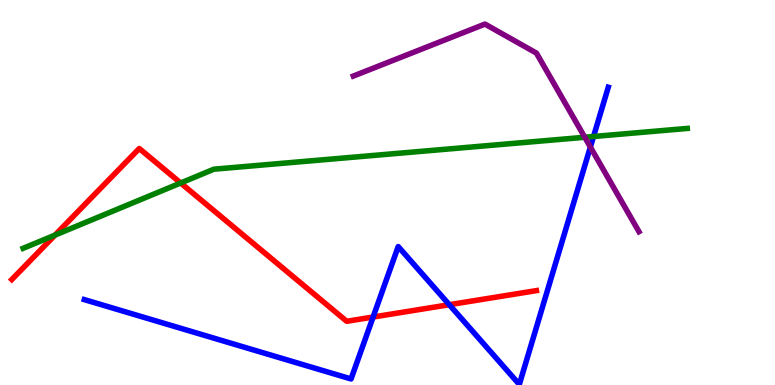[{'lines': ['blue', 'red'], 'intersections': [{'x': 4.81, 'y': 1.77}, {'x': 5.8, 'y': 2.09}]}, {'lines': ['green', 'red'], 'intersections': [{'x': 0.71, 'y': 3.89}, {'x': 2.33, 'y': 5.25}]}, {'lines': ['purple', 'red'], 'intersections': []}, {'lines': ['blue', 'green'], 'intersections': [{'x': 7.66, 'y': 6.45}]}, {'lines': ['blue', 'purple'], 'intersections': [{'x': 7.62, 'y': 6.18}]}, {'lines': ['green', 'purple'], 'intersections': [{'x': 7.55, 'y': 6.43}]}]